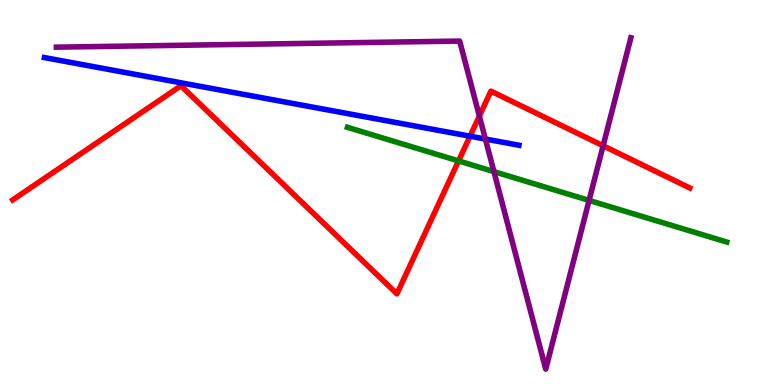[{'lines': ['blue', 'red'], 'intersections': [{'x': 6.06, 'y': 6.46}]}, {'lines': ['green', 'red'], 'intersections': [{'x': 5.92, 'y': 5.82}]}, {'lines': ['purple', 'red'], 'intersections': [{'x': 6.19, 'y': 6.99}, {'x': 7.78, 'y': 6.21}]}, {'lines': ['blue', 'green'], 'intersections': []}, {'lines': ['blue', 'purple'], 'intersections': [{'x': 6.26, 'y': 6.39}]}, {'lines': ['green', 'purple'], 'intersections': [{'x': 6.37, 'y': 5.54}, {'x': 7.6, 'y': 4.79}]}]